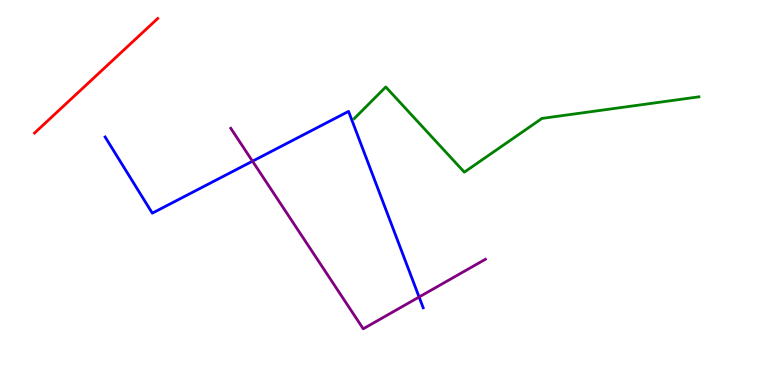[{'lines': ['blue', 'red'], 'intersections': []}, {'lines': ['green', 'red'], 'intersections': []}, {'lines': ['purple', 'red'], 'intersections': []}, {'lines': ['blue', 'green'], 'intersections': []}, {'lines': ['blue', 'purple'], 'intersections': [{'x': 3.26, 'y': 5.81}, {'x': 5.41, 'y': 2.29}]}, {'lines': ['green', 'purple'], 'intersections': []}]